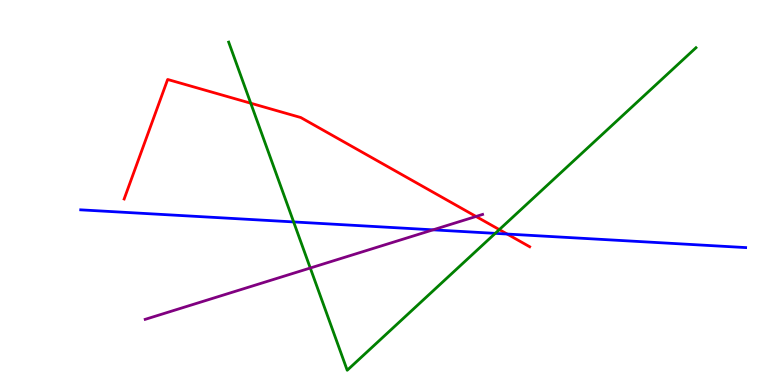[{'lines': ['blue', 'red'], 'intersections': [{'x': 6.54, 'y': 3.92}]}, {'lines': ['green', 'red'], 'intersections': [{'x': 3.24, 'y': 7.32}, {'x': 6.44, 'y': 4.04}]}, {'lines': ['purple', 'red'], 'intersections': [{'x': 6.14, 'y': 4.38}]}, {'lines': ['blue', 'green'], 'intersections': [{'x': 3.79, 'y': 4.24}, {'x': 6.39, 'y': 3.94}]}, {'lines': ['blue', 'purple'], 'intersections': [{'x': 5.59, 'y': 4.03}]}, {'lines': ['green', 'purple'], 'intersections': [{'x': 4.0, 'y': 3.04}]}]